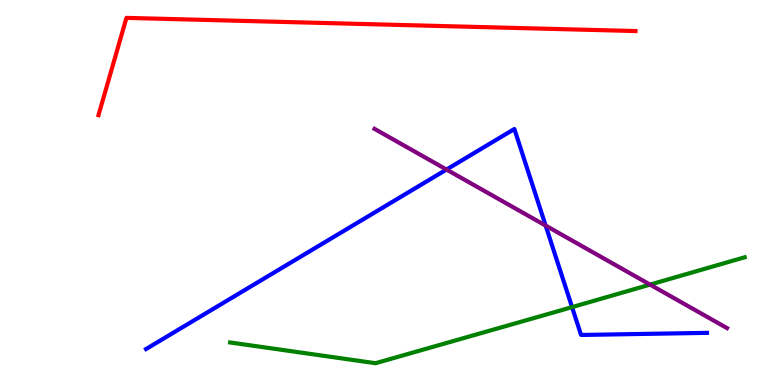[{'lines': ['blue', 'red'], 'intersections': []}, {'lines': ['green', 'red'], 'intersections': []}, {'lines': ['purple', 'red'], 'intersections': []}, {'lines': ['blue', 'green'], 'intersections': [{'x': 7.38, 'y': 2.02}]}, {'lines': ['blue', 'purple'], 'intersections': [{'x': 5.76, 'y': 5.6}, {'x': 7.04, 'y': 4.14}]}, {'lines': ['green', 'purple'], 'intersections': [{'x': 8.39, 'y': 2.61}]}]